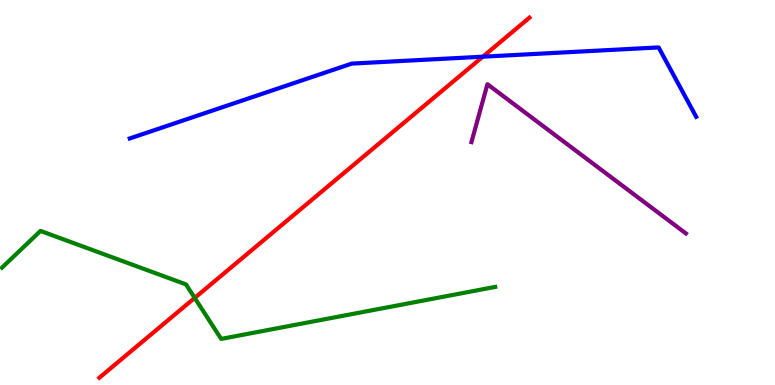[{'lines': ['blue', 'red'], 'intersections': [{'x': 6.23, 'y': 8.53}]}, {'lines': ['green', 'red'], 'intersections': [{'x': 2.51, 'y': 2.26}]}, {'lines': ['purple', 'red'], 'intersections': []}, {'lines': ['blue', 'green'], 'intersections': []}, {'lines': ['blue', 'purple'], 'intersections': []}, {'lines': ['green', 'purple'], 'intersections': []}]